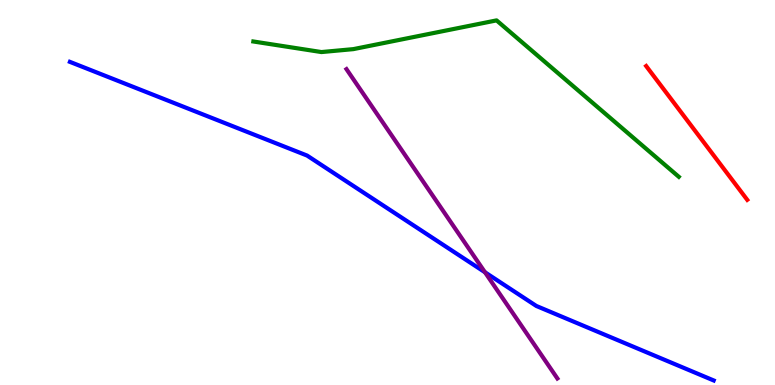[{'lines': ['blue', 'red'], 'intersections': []}, {'lines': ['green', 'red'], 'intersections': []}, {'lines': ['purple', 'red'], 'intersections': []}, {'lines': ['blue', 'green'], 'intersections': []}, {'lines': ['blue', 'purple'], 'intersections': [{'x': 6.26, 'y': 2.93}]}, {'lines': ['green', 'purple'], 'intersections': []}]